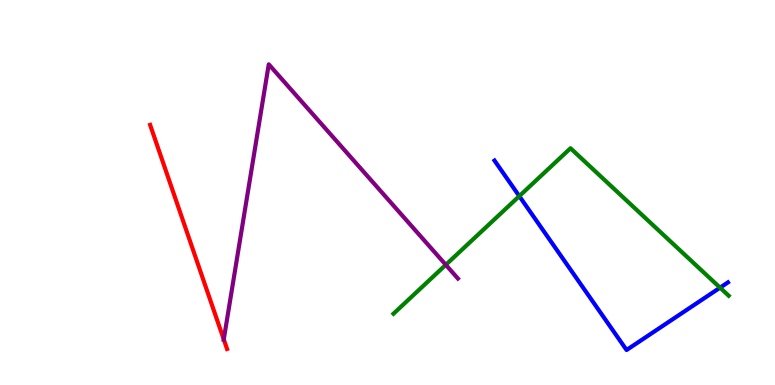[{'lines': ['blue', 'red'], 'intersections': []}, {'lines': ['green', 'red'], 'intersections': []}, {'lines': ['purple', 'red'], 'intersections': [{'x': 2.89, 'y': 1.18}]}, {'lines': ['blue', 'green'], 'intersections': [{'x': 6.7, 'y': 4.91}, {'x': 9.29, 'y': 2.53}]}, {'lines': ['blue', 'purple'], 'intersections': []}, {'lines': ['green', 'purple'], 'intersections': [{'x': 5.75, 'y': 3.12}]}]